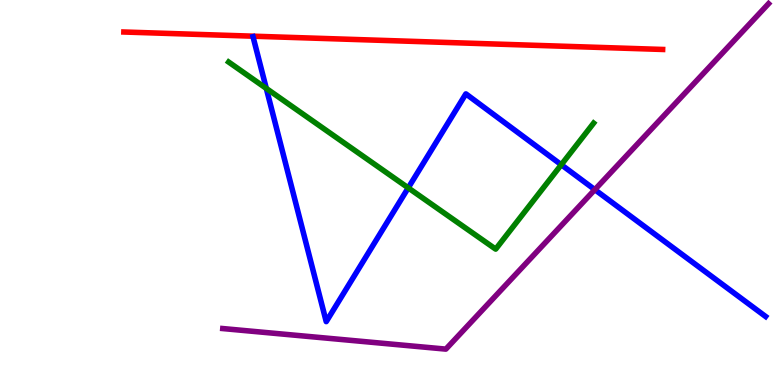[{'lines': ['blue', 'red'], 'intersections': []}, {'lines': ['green', 'red'], 'intersections': []}, {'lines': ['purple', 'red'], 'intersections': []}, {'lines': ['blue', 'green'], 'intersections': [{'x': 3.44, 'y': 7.7}, {'x': 5.27, 'y': 5.12}, {'x': 7.24, 'y': 5.72}]}, {'lines': ['blue', 'purple'], 'intersections': [{'x': 7.68, 'y': 5.07}]}, {'lines': ['green', 'purple'], 'intersections': []}]